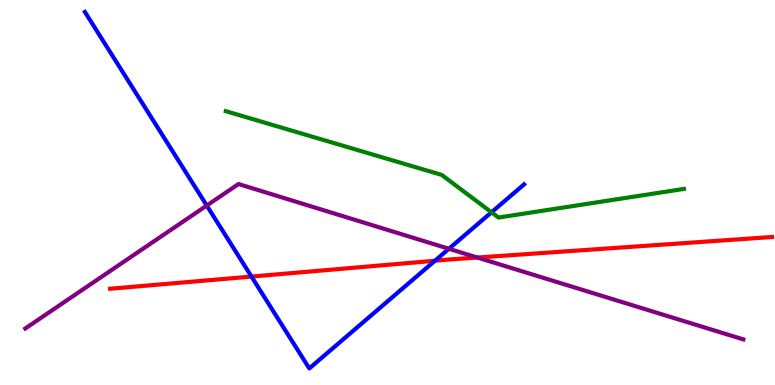[{'lines': ['blue', 'red'], 'intersections': [{'x': 3.24, 'y': 2.82}, {'x': 5.61, 'y': 3.23}]}, {'lines': ['green', 'red'], 'intersections': []}, {'lines': ['purple', 'red'], 'intersections': [{'x': 6.16, 'y': 3.31}]}, {'lines': ['blue', 'green'], 'intersections': [{'x': 6.34, 'y': 4.49}]}, {'lines': ['blue', 'purple'], 'intersections': [{'x': 2.67, 'y': 4.66}, {'x': 5.79, 'y': 3.54}]}, {'lines': ['green', 'purple'], 'intersections': []}]